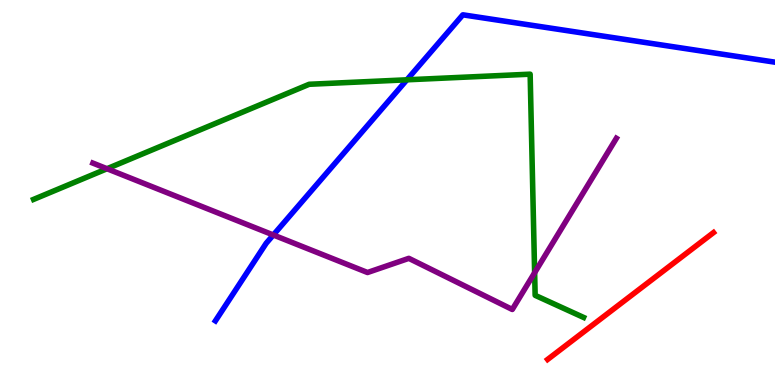[{'lines': ['blue', 'red'], 'intersections': []}, {'lines': ['green', 'red'], 'intersections': []}, {'lines': ['purple', 'red'], 'intersections': []}, {'lines': ['blue', 'green'], 'intersections': [{'x': 5.25, 'y': 7.93}]}, {'lines': ['blue', 'purple'], 'intersections': [{'x': 3.53, 'y': 3.9}]}, {'lines': ['green', 'purple'], 'intersections': [{'x': 1.38, 'y': 5.62}, {'x': 6.9, 'y': 2.92}]}]